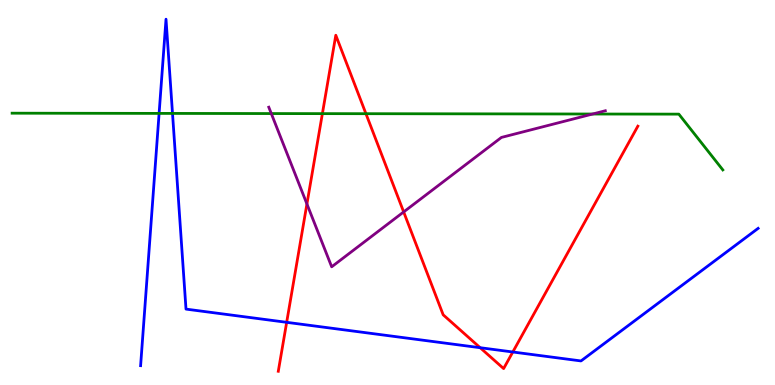[{'lines': ['blue', 'red'], 'intersections': [{'x': 3.7, 'y': 1.63}, {'x': 6.2, 'y': 0.969}, {'x': 6.62, 'y': 0.857}]}, {'lines': ['green', 'red'], 'intersections': [{'x': 4.16, 'y': 7.05}, {'x': 4.72, 'y': 7.05}]}, {'lines': ['purple', 'red'], 'intersections': [{'x': 3.96, 'y': 4.7}, {'x': 5.21, 'y': 4.5}]}, {'lines': ['blue', 'green'], 'intersections': [{'x': 2.05, 'y': 7.05}, {'x': 2.23, 'y': 7.05}]}, {'lines': ['blue', 'purple'], 'intersections': []}, {'lines': ['green', 'purple'], 'intersections': [{'x': 3.5, 'y': 7.05}, {'x': 7.65, 'y': 7.04}]}]